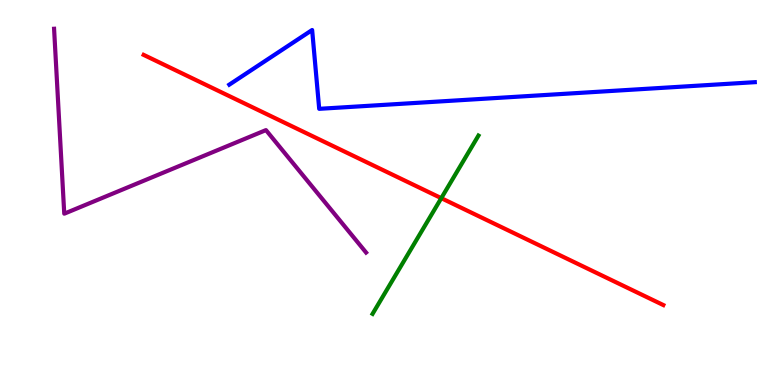[{'lines': ['blue', 'red'], 'intersections': []}, {'lines': ['green', 'red'], 'intersections': [{'x': 5.69, 'y': 4.85}]}, {'lines': ['purple', 'red'], 'intersections': []}, {'lines': ['blue', 'green'], 'intersections': []}, {'lines': ['blue', 'purple'], 'intersections': []}, {'lines': ['green', 'purple'], 'intersections': []}]